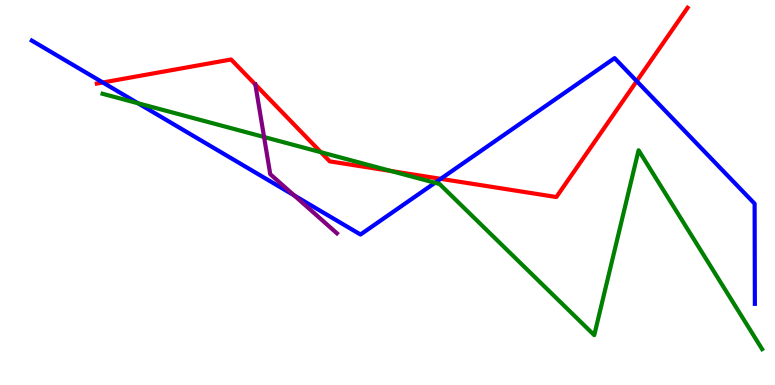[{'lines': ['blue', 'red'], 'intersections': [{'x': 1.33, 'y': 7.86}, {'x': 5.69, 'y': 5.36}, {'x': 8.22, 'y': 7.89}]}, {'lines': ['green', 'red'], 'intersections': [{'x': 4.14, 'y': 6.05}, {'x': 5.05, 'y': 5.56}]}, {'lines': ['purple', 'red'], 'intersections': [{'x': 3.29, 'y': 7.8}]}, {'lines': ['blue', 'green'], 'intersections': [{'x': 1.78, 'y': 7.32}, {'x': 5.61, 'y': 5.25}]}, {'lines': ['blue', 'purple'], 'intersections': [{'x': 3.8, 'y': 4.93}]}, {'lines': ['green', 'purple'], 'intersections': [{'x': 3.41, 'y': 6.44}]}]